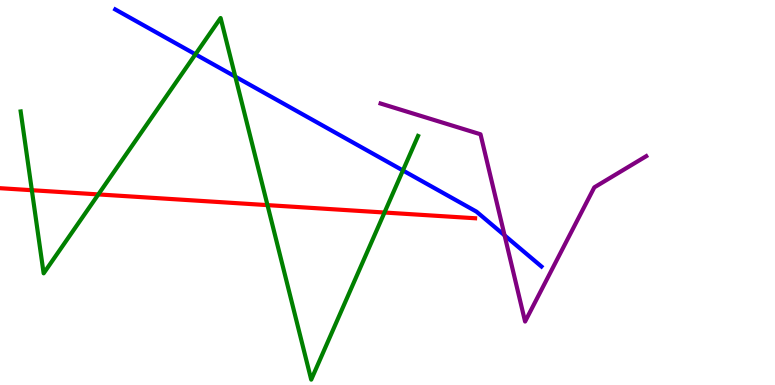[{'lines': ['blue', 'red'], 'intersections': []}, {'lines': ['green', 'red'], 'intersections': [{'x': 0.411, 'y': 5.06}, {'x': 1.27, 'y': 4.95}, {'x': 3.45, 'y': 4.67}, {'x': 4.96, 'y': 4.48}]}, {'lines': ['purple', 'red'], 'intersections': []}, {'lines': ['blue', 'green'], 'intersections': [{'x': 2.52, 'y': 8.59}, {'x': 3.04, 'y': 8.01}, {'x': 5.2, 'y': 5.57}]}, {'lines': ['blue', 'purple'], 'intersections': [{'x': 6.51, 'y': 3.89}]}, {'lines': ['green', 'purple'], 'intersections': []}]